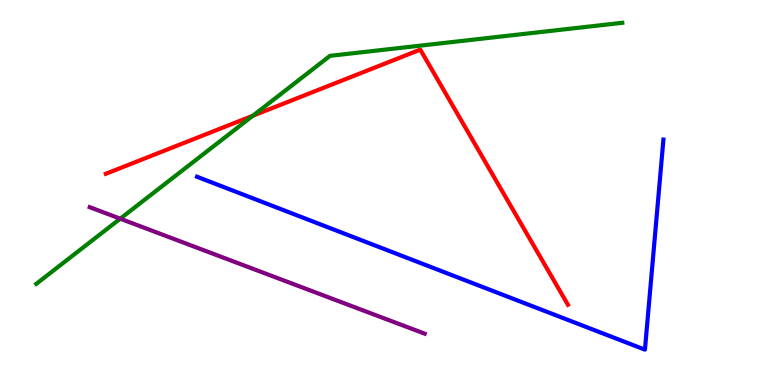[{'lines': ['blue', 'red'], 'intersections': []}, {'lines': ['green', 'red'], 'intersections': [{'x': 3.26, 'y': 6.99}]}, {'lines': ['purple', 'red'], 'intersections': []}, {'lines': ['blue', 'green'], 'intersections': []}, {'lines': ['blue', 'purple'], 'intersections': []}, {'lines': ['green', 'purple'], 'intersections': [{'x': 1.55, 'y': 4.32}]}]